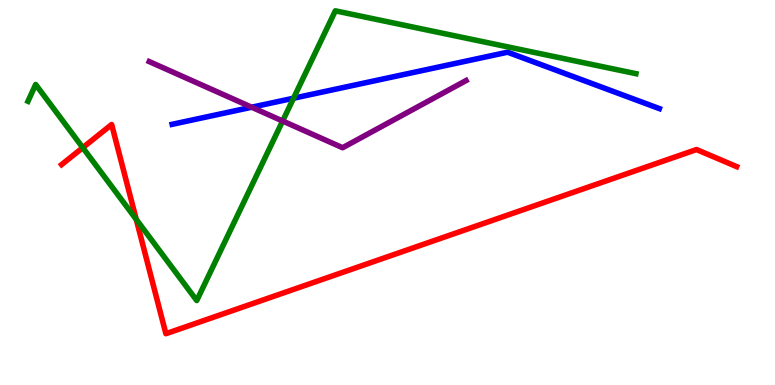[{'lines': ['blue', 'red'], 'intersections': []}, {'lines': ['green', 'red'], 'intersections': [{'x': 1.07, 'y': 6.16}, {'x': 1.76, 'y': 4.3}]}, {'lines': ['purple', 'red'], 'intersections': []}, {'lines': ['blue', 'green'], 'intersections': [{'x': 3.79, 'y': 7.45}]}, {'lines': ['blue', 'purple'], 'intersections': [{'x': 3.25, 'y': 7.22}]}, {'lines': ['green', 'purple'], 'intersections': [{'x': 3.65, 'y': 6.86}]}]